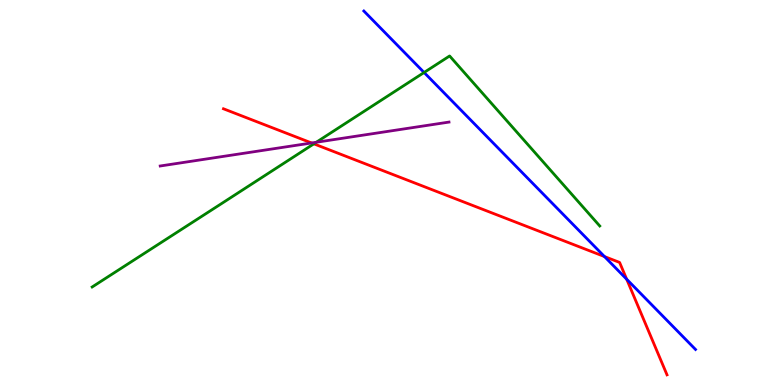[{'lines': ['blue', 'red'], 'intersections': [{'x': 7.8, 'y': 3.34}, {'x': 8.09, 'y': 2.75}]}, {'lines': ['green', 'red'], 'intersections': [{'x': 4.05, 'y': 6.26}]}, {'lines': ['purple', 'red'], 'intersections': [{'x': 4.02, 'y': 6.29}]}, {'lines': ['blue', 'green'], 'intersections': [{'x': 5.47, 'y': 8.12}]}, {'lines': ['blue', 'purple'], 'intersections': []}, {'lines': ['green', 'purple'], 'intersections': [{'x': 4.08, 'y': 6.3}]}]